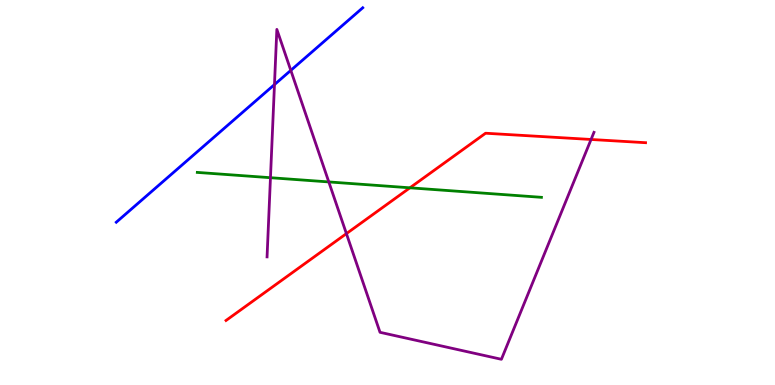[{'lines': ['blue', 'red'], 'intersections': []}, {'lines': ['green', 'red'], 'intersections': [{'x': 5.29, 'y': 5.12}]}, {'lines': ['purple', 'red'], 'intersections': [{'x': 4.47, 'y': 3.93}, {'x': 7.63, 'y': 6.38}]}, {'lines': ['blue', 'green'], 'intersections': []}, {'lines': ['blue', 'purple'], 'intersections': [{'x': 3.54, 'y': 7.8}, {'x': 3.75, 'y': 8.17}]}, {'lines': ['green', 'purple'], 'intersections': [{'x': 3.49, 'y': 5.38}, {'x': 4.24, 'y': 5.27}]}]